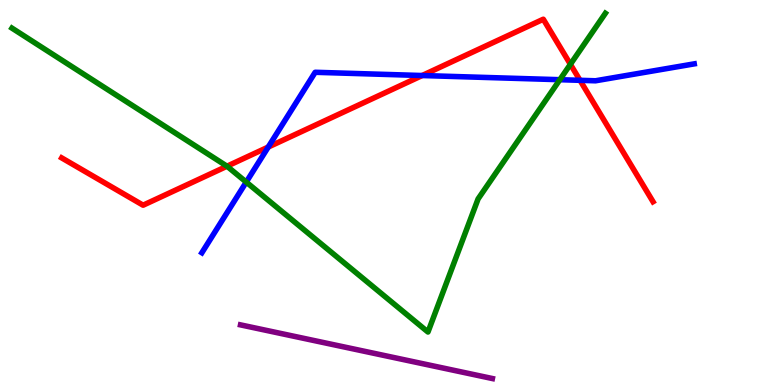[{'lines': ['blue', 'red'], 'intersections': [{'x': 3.46, 'y': 6.18}, {'x': 5.45, 'y': 8.04}, {'x': 7.48, 'y': 7.91}]}, {'lines': ['green', 'red'], 'intersections': [{'x': 2.93, 'y': 5.68}, {'x': 7.36, 'y': 8.33}]}, {'lines': ['purple', 'red'], 'intersections': []}, {'lines': ['blue', 'green'], 'intersections': [{'x': 3.18, 'y': 5.27}, {'x': 7.22, 'y': 7.93}]}, {'lines': ['blue', 'purple'], 'intersections': []}, {'lines': ['green', 'purple'], 'intersections': []}]